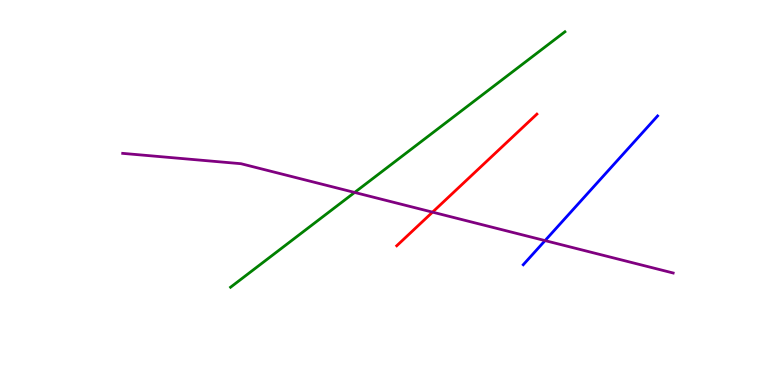[{'lines': ['blue', 'red'], 'intersections': []}, {'lines': ['green', 'red'], 'intersections': []}, {'lines': ['purple', 'red'], 'intersections': [{'x': 5.58, 'y': 4.49}]}, {'lines': ['blue', 'green'], 'intersections': []}, {'lines': ['blue', 'purple'], 'intersections': [{'x': 7.03, 'y': 3.75}]}, {'lines': ['green', 'purple'], 'intersections': [{'x': 4.58, 'y': 5.0}]}]